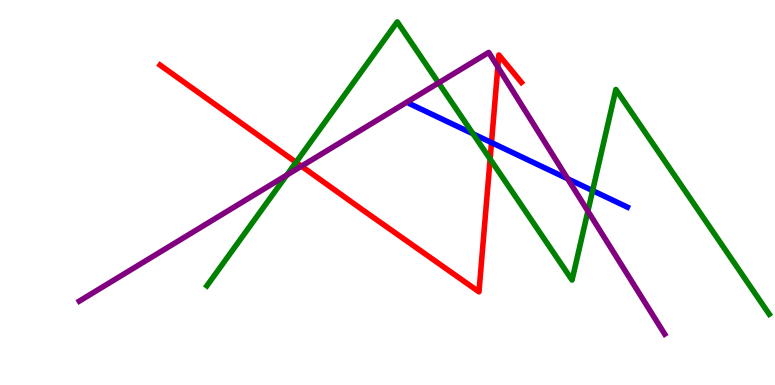[{'lines': ['blue', 'red'], 'intersections': [{'x': 6.34, 'y': 6.3}]}, {'lines': ['green', 'red'], 'intersections': [{'x': 3.82, 'y': 5.78}, {'x': 6.32, 'y': 5.87}]}, {'lines': ['purple', 'red'], 'intersections': [{'x': 3.89, 'y': 5.68}, {'x': 6.42, 'y': 8.26}]}, {'lines': ['blue', 'green'], 'intersections': [{'x': 6.1, 'y': 6.52}, {'x': 7.65, 'y': 5.05}]}, {'lines': ['blue', 'purple'], 'intersections': [{'x': 7.32, 'y': 5.36}]}, {'lines': ['green', 'purple'], 'intersections': [{'x': 3.7, 'y': 5.45}, {'x': 5.66, 'y': 7.85}, {'x': 7.59, 'y': 4.52}]}]